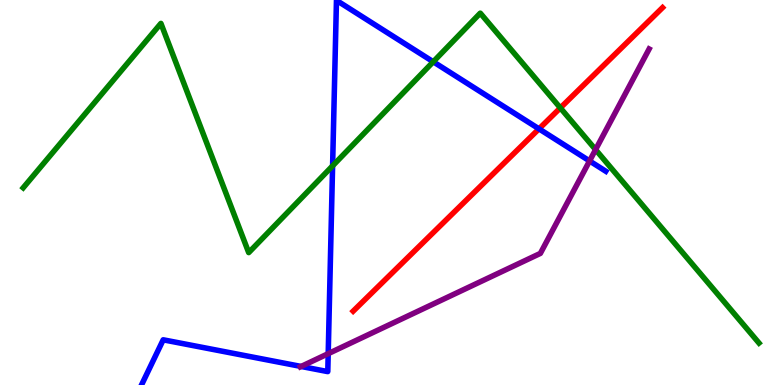[{'lines': ['blue', 'red'], 'intersections': [{'x': 6.95, 'y': 6.65}]}, {'lines': ['green', 'red'], 'intersections': [{'x': 7.23, 'y': 7.2}]}, {'lines': ['purple', 'red'], 'intersections': []}, {'lines': ['blue', 'green'], 'intersections': [{'x': 4.29, 'y': 5.69}, {'x': 5.59, 'y': 8.4}]}, {'lines': ['blue', 'purple'], 'intersections': [{'x': 3.89, 'y': 0.482}, {'x': 4.23, 'y': 0.814}, {'x': 7.61, 'y': 5.82}]}, {'lines': ['green', 'purple'], 'intersections': [{'x': 7.68, 'y': 6.11}]}]